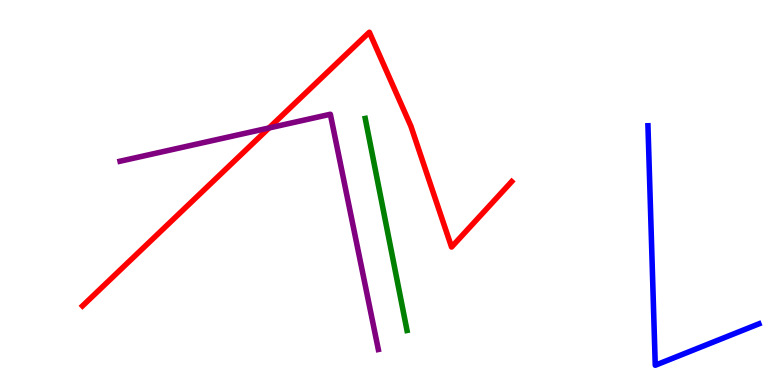[{'lines': ['blue', 'red'], 'intersections': []}, {'lines': ['green', 'red'], 'intersections': []}, {'lines': ['purple', 'red'], 'intersections': [{'x': 3.47, 'y': 6.68}]}, {'lines': ['blue', 'green'], 'intersections': []}, {'lines': ['blue', 'purple'], 'intersections': []}, {'lines': ['green', 'purple'], 'intersections': []}]